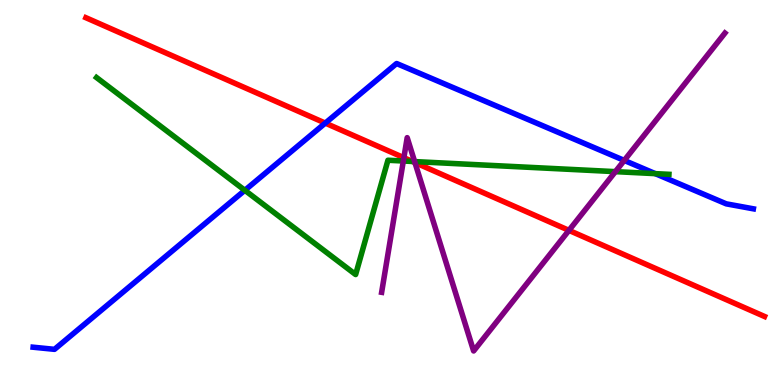[{'lines': ['blue', 'red'], 'intersections': [{'x': 4.2, 'y': 6.8}]}, {'lines': ['green', 'red'], 'intersections': [{'x': 5.32, 'y': 5.81}]}, {'lines': ['purple', 'red'], 'intersections': [{'x': 5.21, 'y': 5.9}, {'x': 5.35, 'y': 5.78}, {'x': 7.34, 'y': 4.02}]}, {'lines': ['blue', 'green'], 'intersections': [{'x': 3.16, 'y': 5.06}, {'x': 8.46, 'y': 5.49}]}, {'lines': ['blue', 'purple'], 'intersections': [{'x': 8.05, 'y': 5.83}]}, {'lines': ['green', 'purple'], 'intersections': [{'x': 5.2, 'y': 5.82}, {'x': 5.35, 'y': 5.8}, {'x': 7.94, 'y': 5.54}]}]